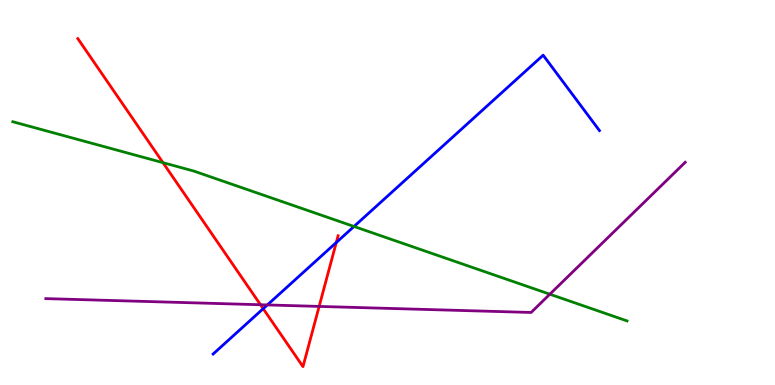[{'lines': ['blue', 'red'], 'intersections': [{'x': 3.4, 'y': 1.98}, {'x': 4.34, 'y': 3.7}]}, {'lines': ['green', 'red'], 'intersections': [{'x': 2.1, 'y': 5.78}]}, {'lines': ['purple', 'red'], 'intersections': [{'x': 3.36, 'y': 2.08}, {'x': 4.12, 'y': 2.04}]}, {'lines': ['blue', 'green'], 'intersections': [{'x': 4.57, 'y': 4.12}]}, {'lines': ['blue', 'purple'], 'intersections': [{'x': 3.45, 'y': 2.08}]}, {'lines': ['green', 'purple'], 'intersections': [{'x': 7.09, 'y': 2.36}]}]